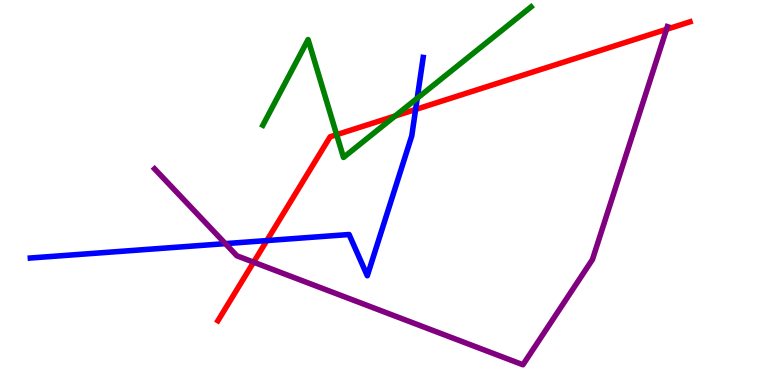[{'lines': ['blue', 'red'], 'intersections': [{'x': 3.44, 'y': 3.75}, {'x': 5.36, 'y': 7.16}]}, {'lines': ['green', 'red'], 'intersections': [{'x': 4.34, 'y': 6.5}, {'x': 5.1, 'y': 6.99}]}, {'lines': ['purple', 'red'], 'intersections': [{'x': 3.27, 'y': 3.19}, {'x': 8.6, 'y': 9.24}]}, {'lines': ['blue', 'green'], 'intersections': [{'x': 5.38, 'y': 7.45}]}, {'lines': ['blue', 'purple'], 'intersections': [{'x': 2.91, 'y': 3.67}]}, {'lines': ['green', 'purple'], 'intersections': []}]